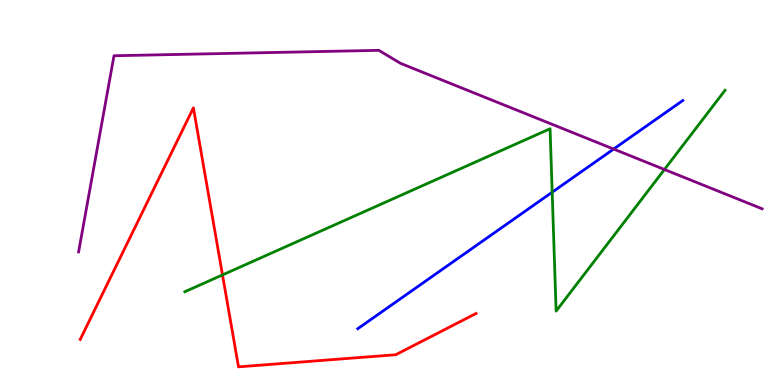[{'lines': ['blue', 'red'], 'intersections': []}, {'lines': ['green', 'red'], 'intersections': [{'x': 2.87, 'y': 2.86}]}, {'lines': ['purple', 'red'], 'intersections': []}, {'lines': ['blue', 'green'], 'intersections': [{'x': 7.12, 'y': 5.01}]}, {'lines': ['blue', 'purple'], 'intersections': [{'x': 7.92, 'y': 6.13}]}, {'lines': ['green', 'purple'], 'intersections': [{'x': 8.57, 'y': 5.6}]}]